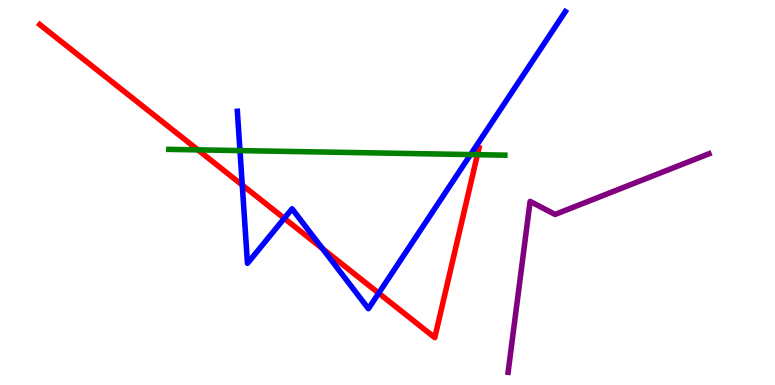[{'lines': ['blue', 'red'], 'intersections': [{'x': 3.13, 'y': 5.19}, {'x': 3.67, 'y': 4.33}, {'x': 4.16, 'y': 3.54}, {'x': 4.89, 'y': 2.39}]}, {'lines': ['green', 'red'], 'intersections': [{'x': 2.55, 'y': 6.11}, {'x': 6.16, 'y': 5.98}]}, {'lines': ['purple', 'red'], 'intersections': []}, {'lines': ['blue', 'green'], 'intersections': [{'x': 3.1, 'y': 6.09}, {'x': 6.07, 'y': 5.99}]}, {'lines': ['blue', 'purple'], 'intersections': []}, {'lines': ['green', 'purple'], 'intersections': []}]